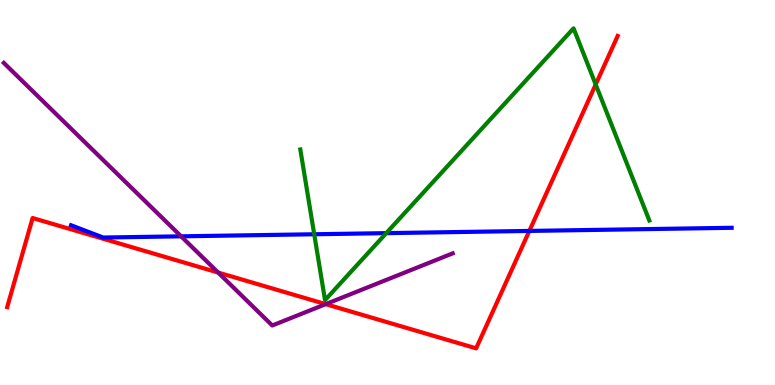[{'lines': ['blue', 'red'], 'intersections': [{'x': 6.83, 'y': 4.0}]}, {'lines': ['green', 'red'], 'intersections': [{'x': 7.69, 'y': 7.81}]}, {'lines': ['purple', 'red'], 'intersections': [{'x': 2.81, 'y': 2.92}, {'x': 4.2, 'y': 2.1}]}, {'lines': ['blue', 'green'], 'intersections': [{'x': 4.05, 'y': 3.92}, {'x': 4.98, 'y': 3.94}]}, {'lines': ['blue', 'purple'], 'intersections': [{'x': 2.34, 'y': 3.86}]}, {'lines': ['green', 'purple'], 'intersections': []}]